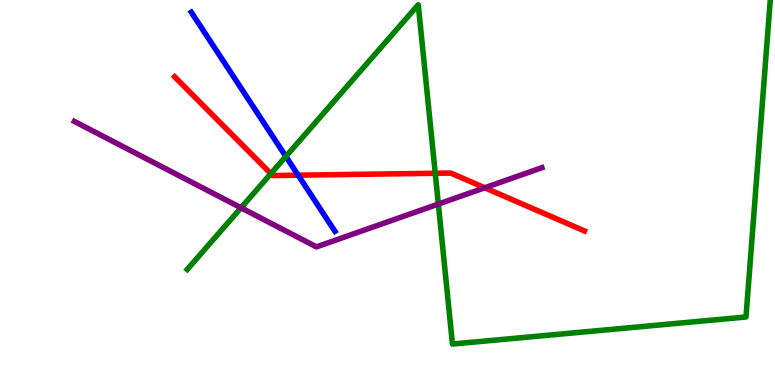[{'lines': ['blue', 'red'], 'intersections': [{'x': 3.85, 'y': 5.45}]}, {'lines': ['green', 'red'], 'intersections': [{'x': 3.49, 'y': 5.49}, {'x': 5.62, 'y': 5.5}]}, {'lines': ['purple', 'red'], 'intersections': [{'x': 6.25, 'y': 5.12}]}, {'lines': ['blue', 'green'], 'intersections': [{'x': 3.69, 'y': 5.94}]}, {'lines': ['blue', 'purple'], 'intersections': []}, {'lines': ['green', 'purple'], 'intersections': [{'x': 3.11, 'y': 4.6}, {'x': 5.66, 'y': 4.7}]}]